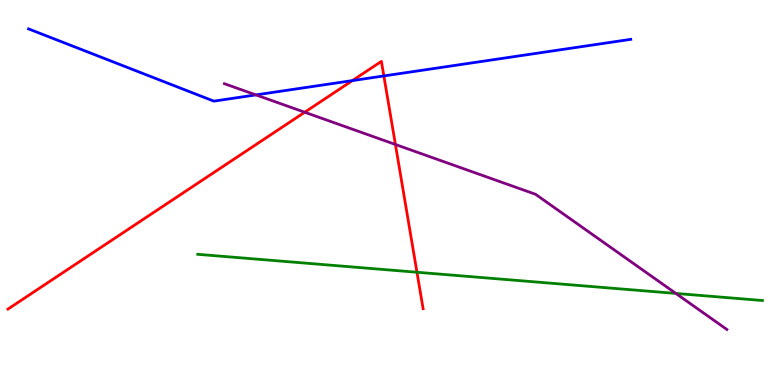[{'lines': ['blue', 'red'], 'intersections': [{'x': 4.55, 'y': 7.91}, {'x': 4.95, 'y': 8.03}]}, {'lines': ['green', 'red'], 'intersections': [{'x': 5.38, 'y': 2.93}]}, {'lines': ['purple', 'red'], 'intersections': [{'x': 3.93, 'y': 7.08}, {'x': 5.1, 'y': 6.25}]}, {'lines': ['blue', 'green'], 'intersections': []}, {'lines': ['blue', 'purple'], 'intersections': [{'x': 3.3, 'y': 7.54}]}, {'lines': ['green', 'purple'], 'intersections': [{'x': 8.72, 'y': 2.38}]}]